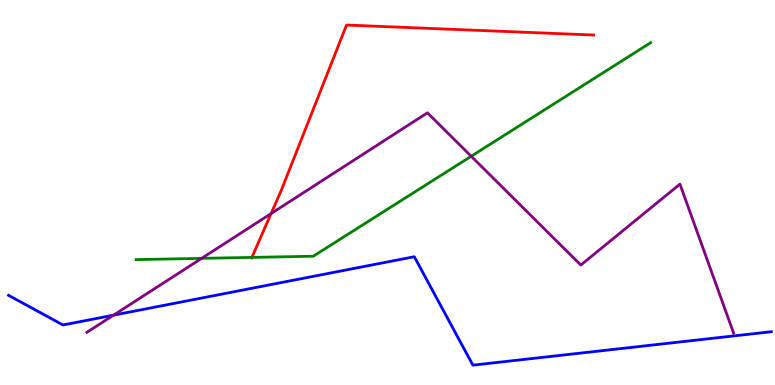[{'lines': ['blue', 'red'], 'intersections': []}, {'lines': ['green', 'red'], 'intersections': [{'x': 3.25, 'y': 3.31}]}, {'lines': ['purple', 'red'], 'intersections': [{'x': 3.5, 'y': 4.45}]}, {'lines': ['blue', 'green'], 'intersections': []}, {'lines': ['blue', 'purple'], 'intersections': [{'x': 1.46, 'y': 1.81}]}, {'lines': ['green', 'purple'], 'intersections': [{'x': 2.6, 'y': 3.29}, {'x': 6.08, 'y': 5.94}]}]